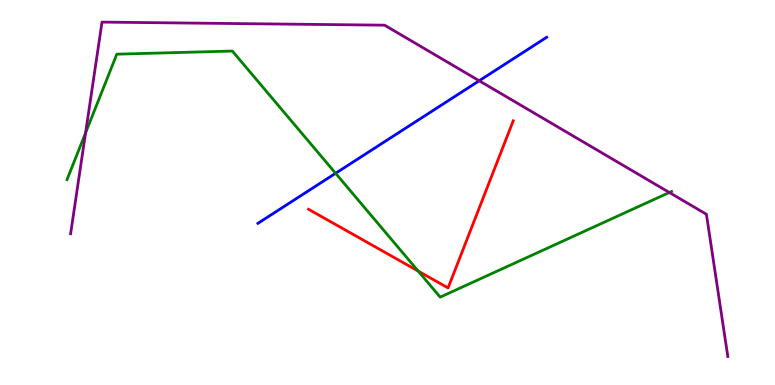[{'lines': ['blue', 'red'], 'intersections': []}, {'lines': ['green', 'red'], 'intersections': [{'x': 5.4, 'y': 2.96}]}, {'lines': ['purple', 'red'], 'intersections': []}, {'lines': ['blue', 'green'], 'intersections': [{'x': 4.33, 'y': 5.5}]}, {'lines': ['blue', 'purple'], 'intersections': [{'x': 6.18, 'y': 7.9}]}, {'lines': ['green', 'purple'], 'intersections': [{'x': 1.1, 'y': 6.55}, {'x': 8.64, 'y': 5.0}]}]